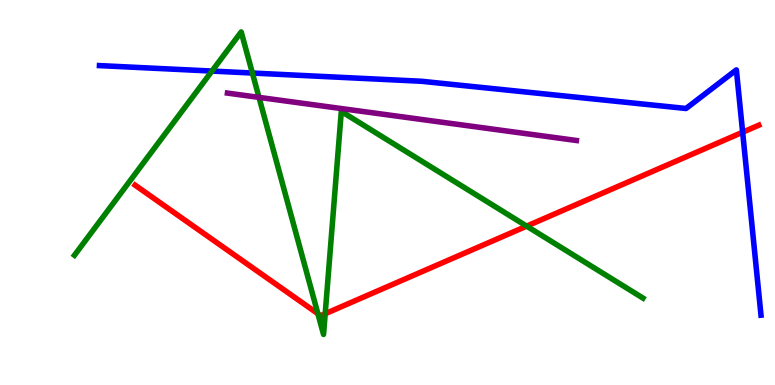[{'lines': ['blue', 'red'], 'intersections': [{'x': 9.58, 'y': 6.57}]}, {'lines': ['green', 'red'], 'intersections': [{'x': 4.1, 'y': 1.85}, {'x': 4.2, 'y': 1.85}, {'x': 6.8, 'y': 4.13}]}, {'lines': ['purple', 'red'], 'intersections': []}, {'lines': ['blue', 'green'], 'intersections': [{'x': 2.74, 'y': 8.15}, {'x': 3.26, 'y': 8.1}]}, {'lines': ['blue', 'purple'], 'intersections': []}, {'lines': ['green', 'purple'], 'intersections': [{'x': 3.34, 'y': 7.47}]}]